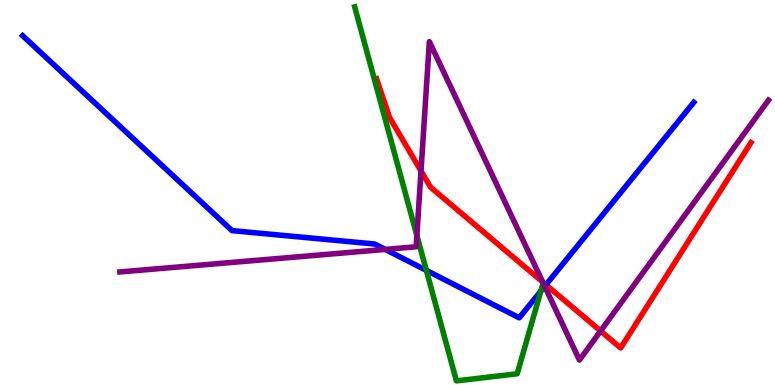[{'lines': ['blue', 'red'], 'intersections': [{'x': 7.04, 'y': 2.6}]}, {'lines': ['green', 'red'], 'intersections': []}, {'lines': ['purple', 'red'], 'intersections': [{'x': 5.43, 'y': 5.56}, {'x': 7.0, 'y': 2.68}, {'x': 7.75, 'y': 1.4}]}, {'lines': ['blue', 'green'], 'intersections': [{'x': 5.5, 'y': 2.98}, {'x': 6.98, 'y': 2.44}]}, {'lines': ['blue', 'purple'], 'intersections': [{'x': 4.97, 'y': 3.52}, {'x': 7.03, 'y': 2.56}]}, {'lines': ['green', 'purple'], 'intersections': [{'x': 5.38, 'y': 3.88}]}]